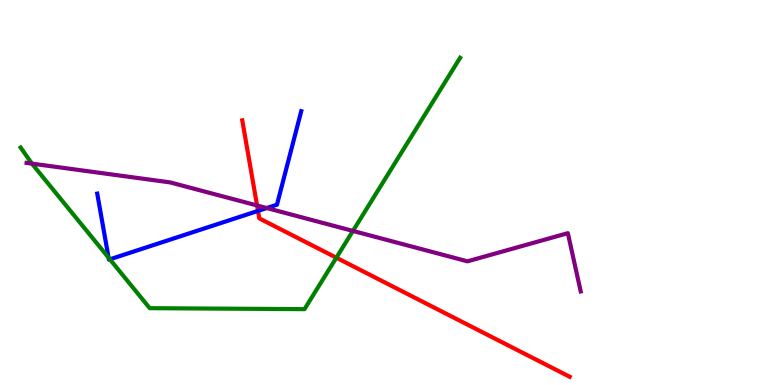[{'lines': ['blue', 'red'], 'intersections': [{'x': 3.33, 'y': 4.52}]}, {'lines': ['green', 'red'], 'intersections': [{'x': 4.34, 'y': 3.31}]}, {'lines': ['purple', 'red'], 'intersections': [{'x': 3.32, 'y': 4.66}]}, {'lines': ['blue', 'green'], 'intersections': [{'x': 1.4, 'y': 3.31}, {'x': 1.42, 'y': 3.26}]}, {'lines': ['blue', 'purple'], 'intersections': [{'x': 3.44, 'y': 4.6}]}, {'lines': ['green', 'purple'], 'intersections': [{'x': 0.412, 'y': 5.75}, {'x': 4.55, 'y': 4.0}]}]